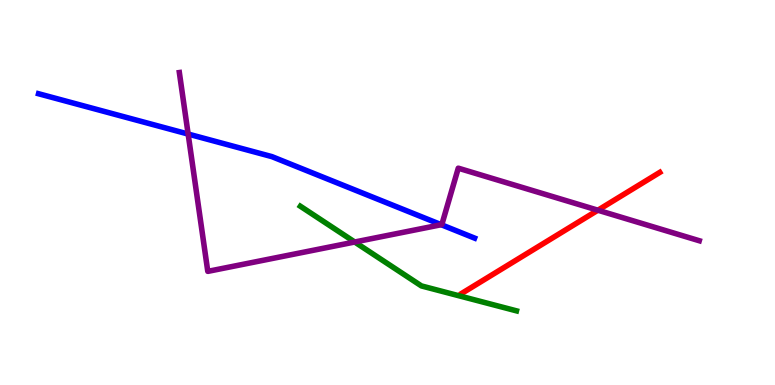[{'lines': ['blue', 'red'], 'intersections': []}, {'lines': ['green', 'red'], 'intersections': []}, {'lines': ['purple', 'red'], 'intersections': [{'x': 7.71, 'y': 4.54}]}, {'lines': ['blue', 'green'], 'intersections': []}, {'lines': ['blue', 'purple'], 'intersections': [{'x': 2.43, 'y': 6.52}, {'x': 5.69, 'y': 4.16}]}, {'lines': ['green', 'purple'], 'intersections': [{'x': 4.58, 'y': 3.71}]}]